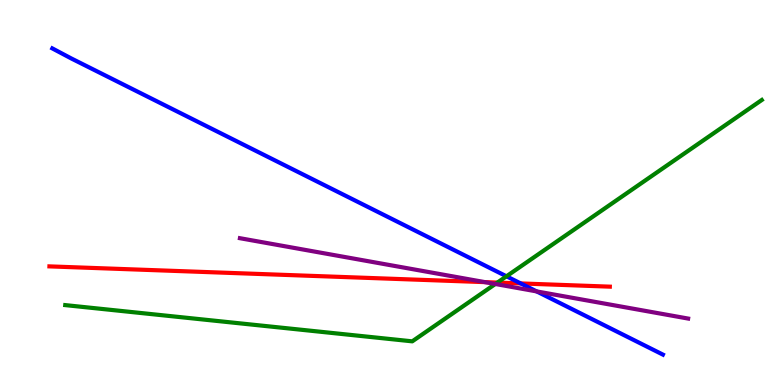[{'lines': ['blue', 'red'], 'intersections': [{'x': 6.72, 'y': 2.64}]}, {'lines': ['green', 'red'], 'intersections': [{'x': 6.42, 'y': 2.66}]}, {'lines': ['purple', 'red'], 'intersections': [{'x': 6.26, 'y': 2.67}]}, {'lines': ['blue', 'green'], 'intersections': [{'x': 6.54, 'y': 2.82}]}, {'lines': ['blue', 'purple'], 'intersections': [{'x': 6.92, 'y': 2.43}]}, {'lines': ['green', 'purple'], 'intersections': [{'x': 6.39, 'y': 2.62}]}]